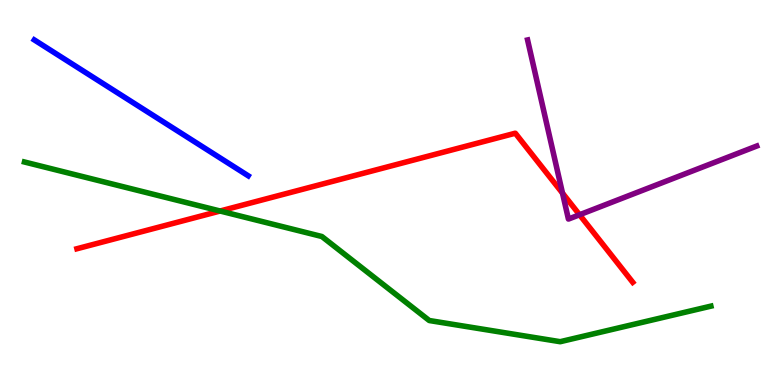[{'lines': ['blue', 'red'], 'intersections': []}, {'lines': ['green', 'red'], 'intersections': [{'x': 2.84, 'y': 4.52}]}, {'lines': ['purple', 'red'], 'intersections': [{'x': 7.26, 'y': 4.98}, {'x': 7.48, 'y': 4.42}]}, {'lines': ['blue', 'green'], 'intersections': []}, {'lines': ['blue', 'purple'], 'intersections': []}, {'lines': ['green', 'purple'], 'intersections': []}]